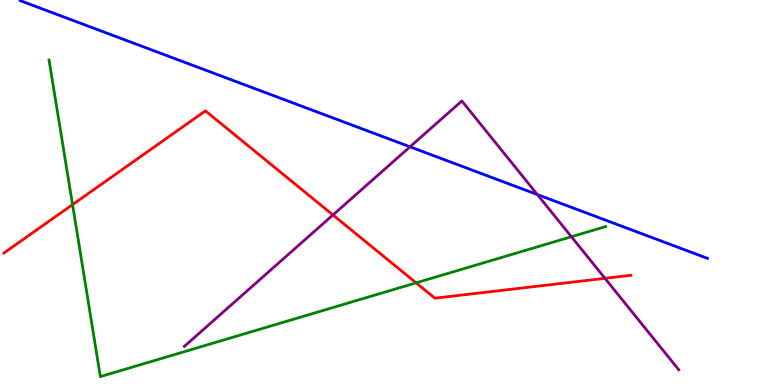[{'lines': ['blue', 'red'], 'intersections': []}, {'lines': ['green', 'red'], 'intersections': [{'x': 0.936, 'y': 4.69}, {'x': 5.37, 'y': 2.65}]}, {'lines': ['purple', 'red'], 'intersections': [{'x': 4.3, 'y': 4.42}, {'x': 7.81, 'y': 2.77}]}, {'lines': ['blue', 'green'], 'intersections': []}, {'lines': ['blue', 'purple'], 'intersections': [{'x': 5.29, 'y': 6.19}, {'x': 6.93, 'y': 4.95}]}, {'lines': ['green', 'purple'], 'intersections': [{'x': 7.37, 'y': 3.85}]}]